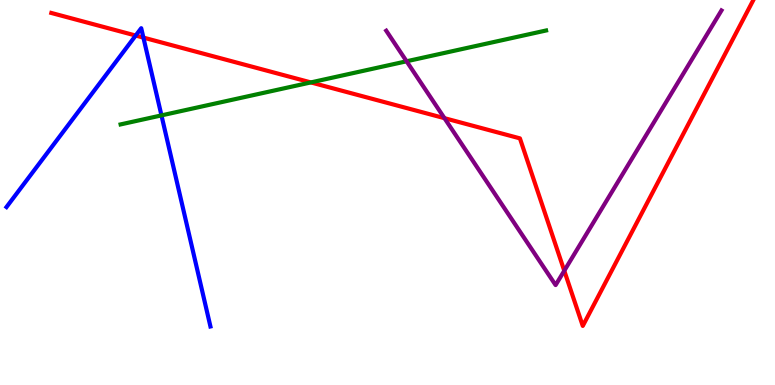[{'lines': ['blue', 'red'], 'intersections': [{'x': 1.75, 'y': 9.08}, {'x': 1.85, 'y': 9.02}]}, {'lines': ['green', 'red'], 'intersections': [{'x': 4.01, 'y': 7.86}]}, {'lines': ['purple', 'red'], 'intersections': [{'x': 5.74, 'y': 6.93}, {'x': 7.28, 'y': 2.97}]}, {'lines': ['blue', 'green'], 'intersections': [{'x': 2.08, 'y': 7.0}]}, {'lines': ['blue', 'purple'], 'intersections': []}, {'lines': ['green', 'purple'], 'intersections': [{'x': 5.25, 'y': 8.41}]}]